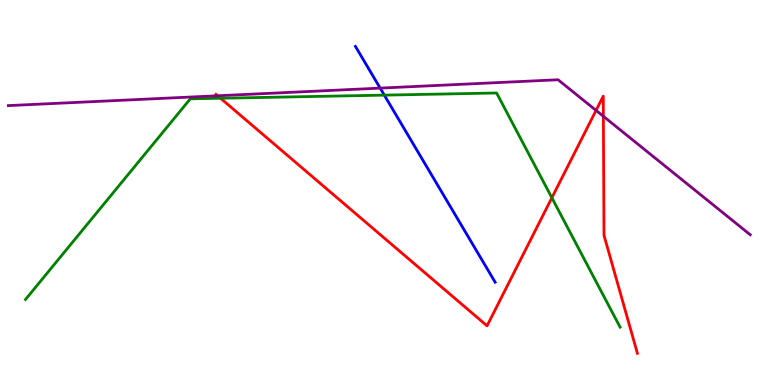[{'lines': ['blue', 'red'], 'intersections': []}, {'lines': ['green', 'red'], 'intersections': [{'x': 2.85, 'y': 7.45}, {'x': 7.12, 'y': 4.86}]}, {'lines': ['purple', 'red'], 'intersections': [{'x': 2.81, 'y': 7.51}, {'x': 7.69, 'y': 7.13}, {'x': 7.79, 'y': 6.98}]}, {'lines': ['blue', 'green'], 'intersections': [{'x': 4.96, 'y': 7.53}]}, {'lines': ['blue', 'purple'], 'intersections': [{'x': 4.91, 'y': 7.71}]}, {'lines': ['green', 'purple'], 'intersections': []}]